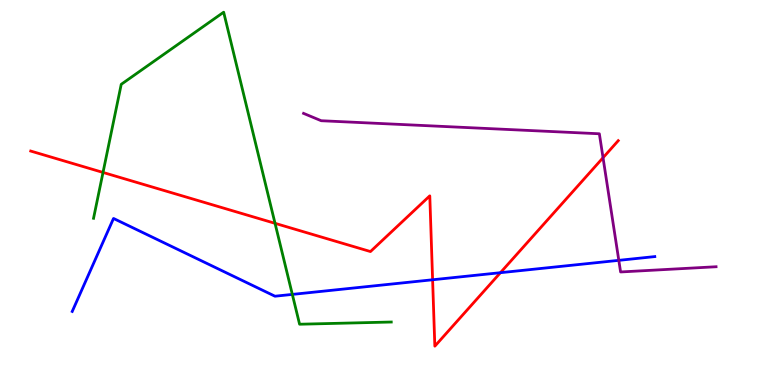[{'lines': ['blue', 'red'], 'intersections': [{'x': 5.58, 'y': 2.73}, {'x': 6.46, 'y': 2.92}]}, {'lines': ['green', 'red'], 'intersections': [{'x': 1.33, 'y': 5.52}, {'x': 3.55, 'y': 4.2}]}, {'lines': ['purple', 'red'], 'intersections': [{'x': 7.78, 'y': 5.9}]}, {'lines': ['blue', 'green'], 'intersections': [{'x': 3.77, 'y': 2.35}]}, {'lines': ['blue', 'purple'], 'intersections': [{'x': 7.98, 'y': 3.24}]}, {'lines': ['green', 'purple'], 'intersections': []}]